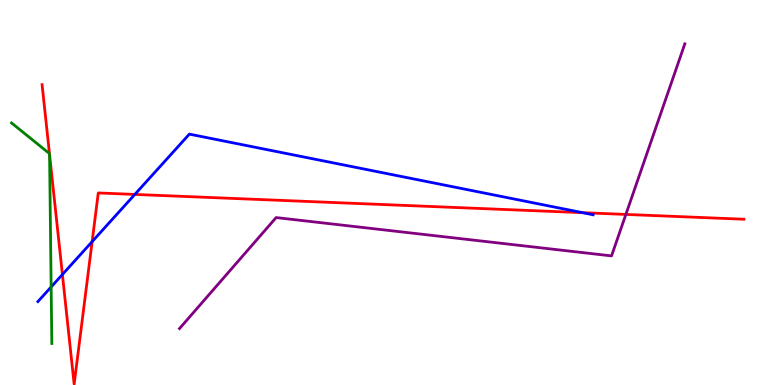[{'lines': ['blue', 'red'], 'intersections': [{'x': 0.805, 'y': 2.87}, {'x': 1.19, 'y': 3.72}, {'x': 1.74, 'y': 4.95}, {'x': 7.52, 'y': 4.48}]}, {'lines': ['green', 'red'], 'intersections': [{'x': 0.638, 'y': 6.01}, {'x': 0.64, 'y': 5.99}]}, {'lines': ['purple', 'red'], 'intersections': [{'x': 8.08, 'y': 4.43}]}, {'lines': ['blue', 'green'], 'intersections': [{'x': 0.66, 'y': 2.55}]}, {'lines': ['blue', 'purple'], 'intersections': []}, {'lines': ['green', 'purple'], 'intersections': []}]